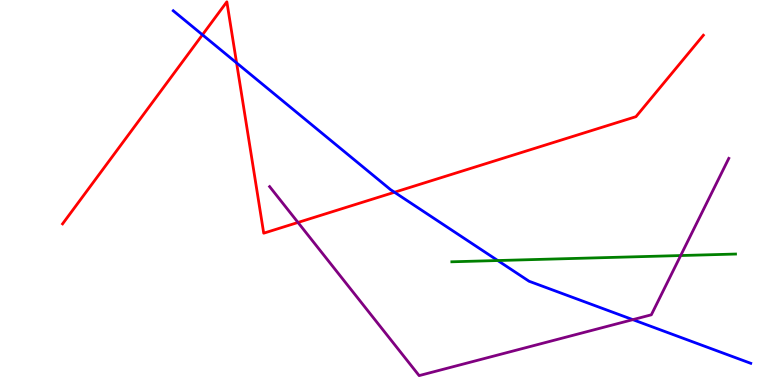[{'lines': ['blue', 'red'], 'intersections': [{'x': 2.61, 'y': 9.1}, {'x': 3.05, 'y': 8.37}, {'x': 5.09, 'y': 5.01}]}, {'lines': ['green', 'red'], 'intersections': []}, {'lines': ['purple', 'red'], 'intersections': [{'x': 3.84, 'y': 4.22}]}, {'lines': ['blue', 'green'], 'intersections': [{'x': 6.42, 'y': 3.23}]}, {'lines': ['blue', 'purple'], 'intersections': [{'x': 8.17, 'y': 1.7}]}, {'lines': ['green', 'purple'], 'intersections': [{'x': 8.78, 'y': 3.36}]}]